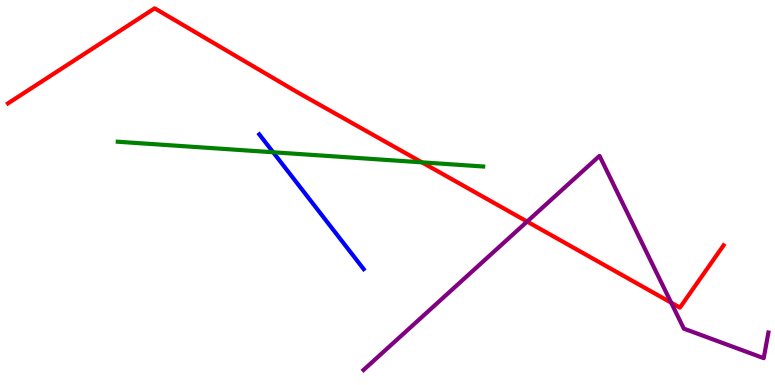[{'lines': ['blue', 'red'], 'intersections': []}, {'lines': ['green', 'red'], 'intersections': [{'x': 5.44, 'y': 5.78}]}, {'lines': ['purple', 'red'], 'intersections': [{'x': 6.8, 'y': 4.24}, {'x': 8.66, 'y': 2.14}]}, {'lines': ['blue', 'green'], 'intersections': [{'x': 3.52, 'y': 6.05}]}, {'lines': ['blue', 'purple'], 'intersections': []}, {'lines': ['green', 'purple'], 'intersections': []}]